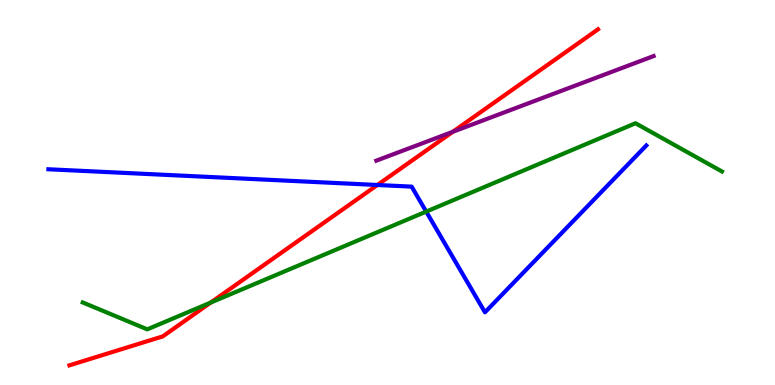[{'lines': ['blue', 'red'], 'intersections': [{'x': 4.87, 'y': 5.19}]}, {'lines': ['green', 'red'], 'intersections': [{'x': 2.72, 'y': 2.14}]}, {'lines': ['purple', 'red'], 'intersections': [{'x': 5.84, 'y': 6.58}]}, {'lines': ['blue', 'green'], 'intersections': [{'x': 5.5, 'y': 4.5}]}, {'lines': ['blue', 'purple'], 'intersections': []}, {'lines': ['green', 'purple'], 'intersections': []}]